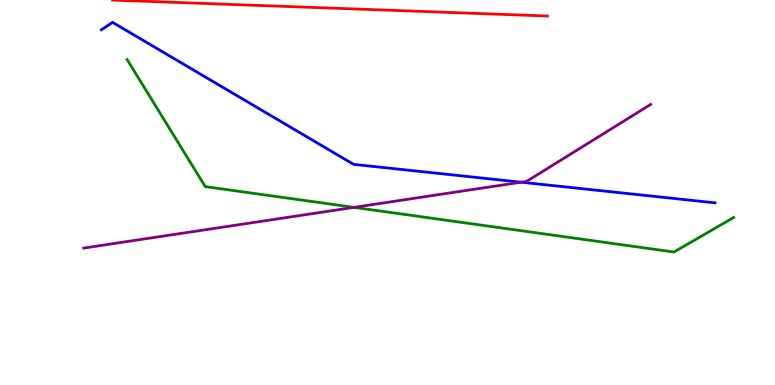[{'lines': ['blue', 'red'], 'intersections': []}, {'lines': ['green', 'red'], 'intersections': []}, {'lines': ['purple', 'red'], 'intersections': []}, {'lines': ['blue', 'green'], 'intersections': []}, {'lines': ['blue', 'purple'], 'intersections': [{'x': 6.72, 'y': 5.27}]}, {'lines': ['green', 'purple'], 'intersections': [{'x': 4.57, 'y': 4.61}]}]